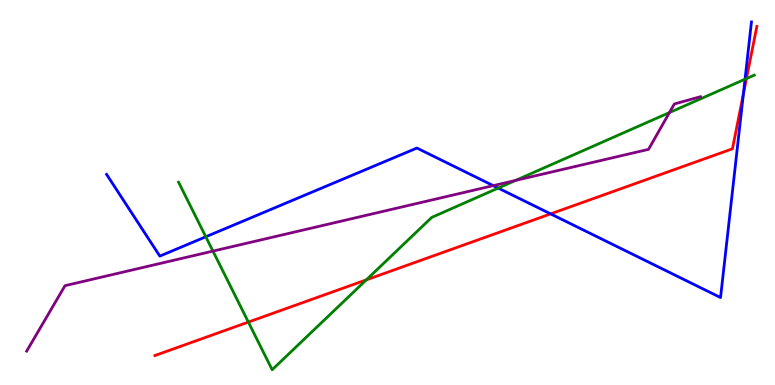[{'lines': ['blue', 'red'], 'intersections': [{'x': 7.1, 'y': 4.44}, {'x': 9.59, 'y': 7.56}]}, {'lines': ['green', 'red'], 'intersections': [{'x': 3.2, 'y': 1.63}, {'x': 4.73, 'y': 2.73}, {'x': 9.63, 'y': 7.96}]}, {'lines': ['purple', 'red'], 'intersections': []}, {'lines': ['blue', 'green'], 'intersections': [{'x': 2.66, 'y': 3.85}, {'x': 6.43, 'y': 5.11}, {'x': 9.61, 'y': 7.94}]}, {'lines': ['blue', 'purple'], 'intersections': [{'x': 6.36, 'y': 5.18}]}, {'lines': ['green', 'purple'], 'intersections': [{'x': 2.75, 'y': 3.48}, {'x': 6.65, 'y': 5.31}, {'x': 8.64, 'y': 7.08}]}]